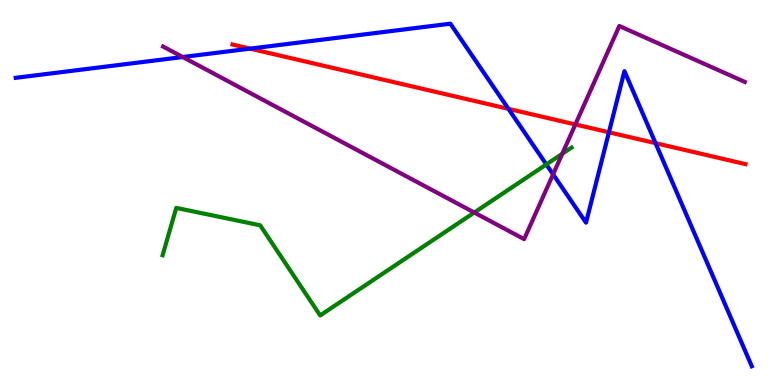[{'lines': ['blue', 'red'], 'intersections': [{'x': 3.23, 'y': 8.74}, {'x': 6.56, 'y': 7.17}, {'x': 7.86, 'y': 6.56}, {'x': 8.46, 'y': 6.28}]}, {'lines': ['green', 'red'], 'intersections': []}, {'lines': ['purple', 'red'], 'intersections': [{'x': 7.42, 'y': 6.77}]}, {'lines': ['blue', 'green'], 'intersections': [{'x': 7.05, 'y': 5.73}]}, {'lines': ['blue', 'purple'], 'intersections': [{'x': 2.36, 'y': 8.52}, {'x': 7.14, 'y': 5.47}]}, {'lines': ['green', 'purple'], 'intersections': [{'x': 6.12, 'y': 4.48}, {'x': 7.26, 'y': 6.01}]}]